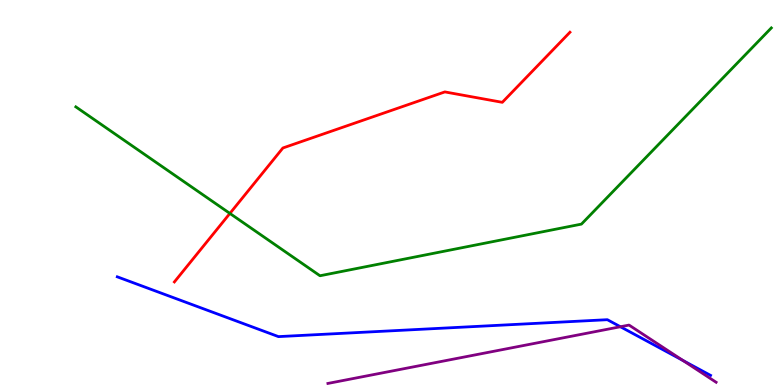[{'lines': ['blue', 'red'], 'intersections': []}, {'lines': ['green', 'red'], 'intersections': [{'x': 2.97, 'y': 4.46}]}, {'lines': ['purple', 'red'], 'intersections': []}, {'lines': ['blue', 'green'], 'intersections': []}, {'lines': ['blue', 'purple'], 'intersections': [{'x': 8.01, 'y': 1.51}, {'x': 8.81, 'y': 0.636}]}, {'lines': ['green', 'purple'], 'intersections': []}]